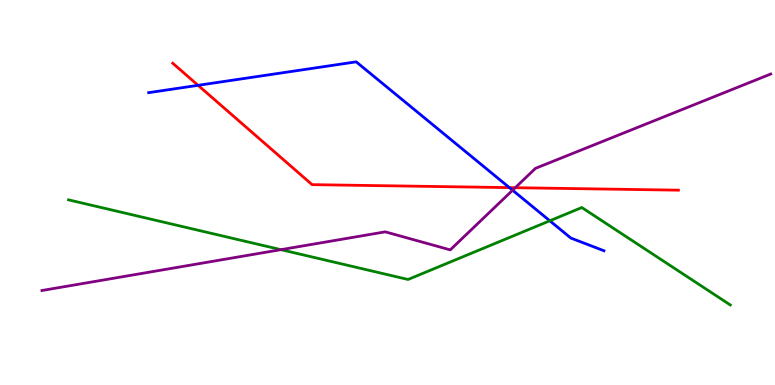[{'lines': ['blue', 'red'], 'intersections': [{'x': 2.56, 'y': 7.78}, {'x': 6.57, 'y': 5.13}]}, {'lines': ['green', 'red'], 'intersections': []}, {'lines': ['purple', 'red'], 'intersections': [{'x': 6.65, 'y': 5.12}]}, {'lines': ['blue', 'green'], 'intersections': [{'x': 7.09, 'y': 4.27}]}, {'lines': ['blue', 'purple'], 'intersections': [{'x': 6.61, 'y': 5.06}]}, {'lines': ['green', 'purple'], 'intersections': [{'x': 3.63, 'y': 3.52}]}]